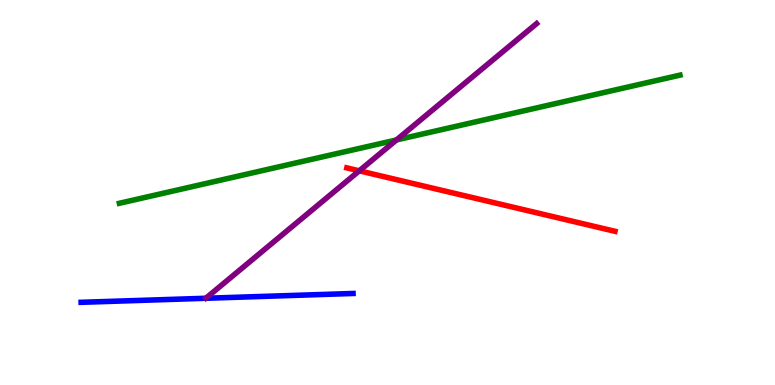[{'lines': ['blue', 'red'], 'intersections': []}, {'lines': ['green', 'red'], 'intersections': []}, {'lines': ['purple', 'red'], 'intersections': [{'x': 4.64, 'y': 5.56}]}, {'lines': ['blue', 'green'], 'intersections': []}, {'lines': ['blue', 'purple'], 'intersections': []}, {'lines': ['green', 'purple'], 'intersections': [{'x': 5.12, 'y': 6.36}]}]